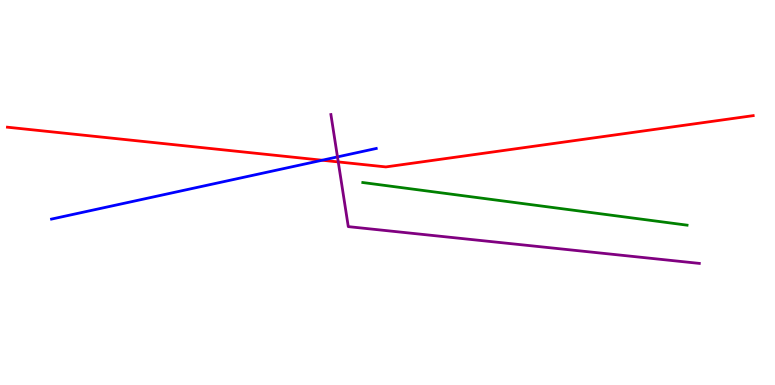[{'lines': ['blue', 'red'], 'intersections': [{'x': 4.16, 'y': 5.84}]}, {'lines': ['green', 'red'], 'intersections': []}, {'lines': ['purple', 'red'], 'intersections': [{'x': 4.36, 'y': 5.79}]}, {'lines': ['blue', 'green'], 'intersections': []}, {'lines': ['blue', 'purple'], 'intersections': [{'x': 4.35, 'y': 5.92}]}, {'lines': ['green', 'purple'], 'intersections': []}]